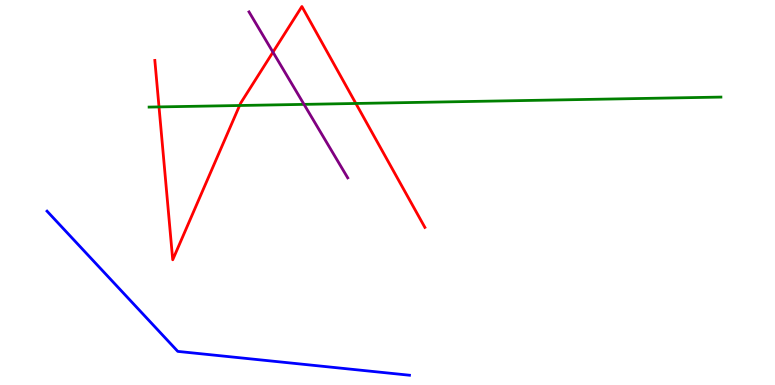[{'lines': ['blue', 'red'], 'intersections': []}, {'lines': ['green', 'red'], 'intersections': [{'x': 2.05, 'y': 7.22}, {'x': 3.09, 'y': 7.26}, {'x': 4.59, 'y': 7.31}]}, {'lines': ['purple', 'red'], 'intersections': [{'x': 3.52, 'y': 8.65}]}, {'lines': ['blue', 'green'], 'intersections': []}, {'lines': ['blue', 'purple'], 'intersections': []}, {'lines': ['green', 'purple'], 'intersections': [{'x': 3.92, 'y': 7.29}]}]